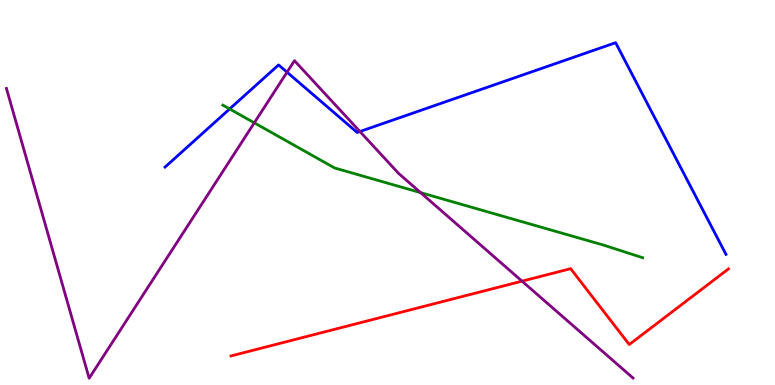[{'lines': ['blue', 'red'], 'intersections': []}, {'lines': ['green', 'red'], 'intersections': []}, {'lines': ['purple', 'red'], 'intersections': [{'x': 6.74, 'y': 2.7}]}, {'lines': ['blue', 'green'], 'intersections': [{'x': 2.96, 'y': 7.17}]}, {'lines': ['blue', 'purple'], 'intersections': [{'x': 3.7, 'y': 8.13}, {'x': 4.64, 'y': 6.58}]}, {'lines': ['green', 'purple'], 'intersections': [{'x': 3.28, 'y': 6.81}, {'x': 5.43, 'y': 5.0}]}]